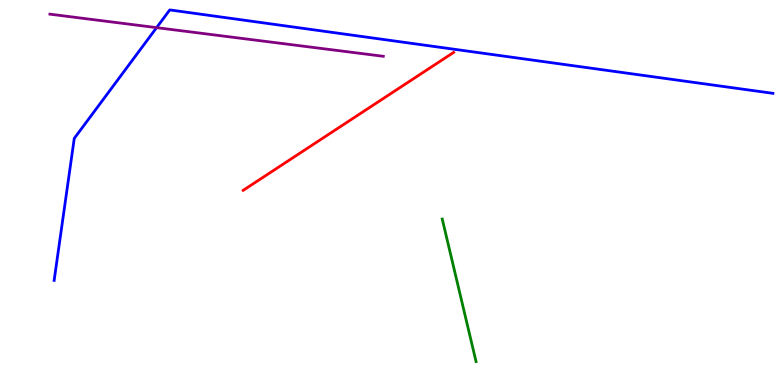[{'lines': ['blue', 'red'], 'intersections': []}, {'lines': ['green', 'red'], 'intersections': []}, {'lines': ['purple', 'red'], 'intersections': []}, {'lines': ['blue', 'green'], 'intersections': []}, {'lines': ['blue', 'purple'], 'intersections': [{'x': 2.02, 'y': 9.28}]}, {'lines': ['green', 'purple'], 'intersections': []}]